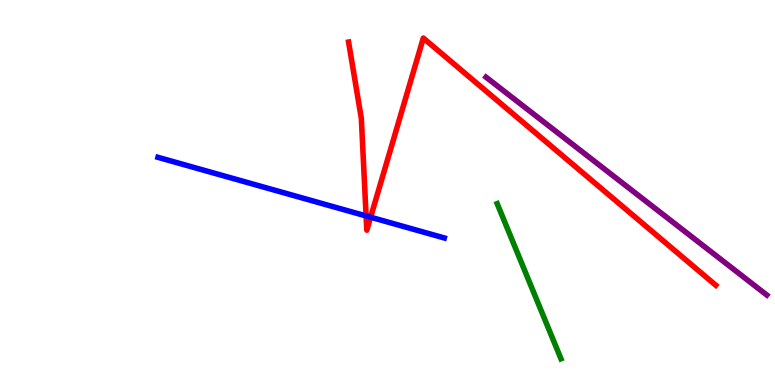[{'lines': ['blue', 'red'], 'intersections': [{'x': 4.72, 'y': 4.39}, {'x': 4.78, 'y': 4.36}]}, {'lines': ['green', 'red'], 'intersections': []}, {'lines': ['purple', 'red'], 'intersections': []}, {'lines': ['blue', 'green'], 'intersections': []}, {'lines': ['blue', 'purple'], 'intersections': []}, {'lines': ['green', 'purple'], 'intersections': []}]